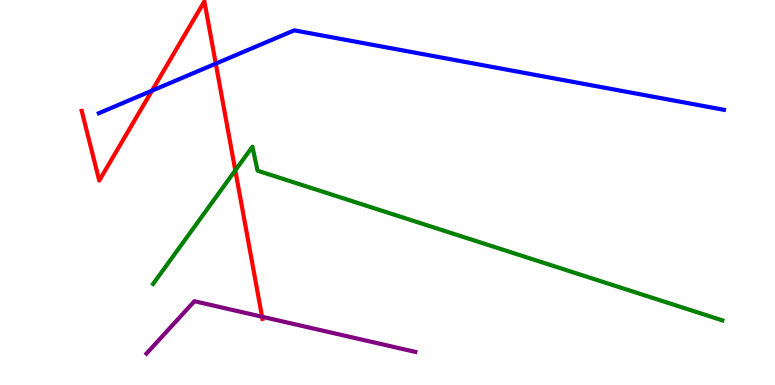[{'lines': ['blue', 'red'], 'intersections': [{'x': 1.96, 'y': 7.64}, {'x': 2.78, 'y': 8.35}]}, {'lines': ['green', 'red'], 'intersections': [{'x': 3.04, 'y': 5.57}]}, {'lines': ['purple', 'red'], 'intersections': [{'x': 3.38, 'y': 1.77}]}, {'lines': ['blue', 'green'], 'intersections': []}, {'lines': ['blue', 'purple'], 'intersections': []}, {'lines': ['green', 'purple'], 'intersections': []}]